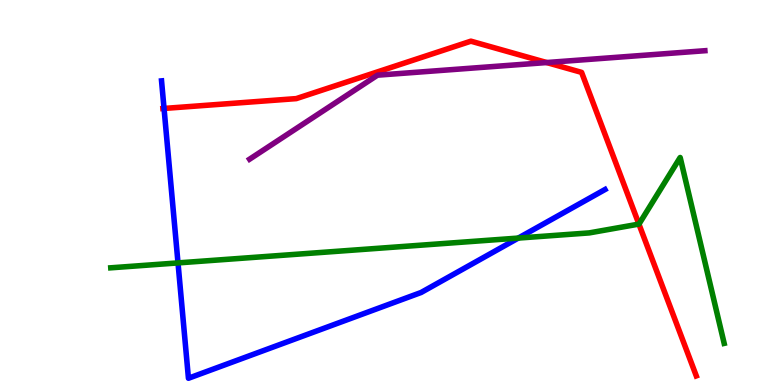[{'lines': ['blue', 'red'], 'intersections': [{'x': 2.12, 'y': 7.18}]}, {'lines': ['green', 'red'], 'intersections': [{'x': 8.24, 'y': 4.18}]}, {'lines': ['purple', 'red'], 'intersections': [{'x': 7.05, 'y': 8.38}]}, {'lines': ['blue', 'green'], 'intersections': [{'x': 2.3, 'y': 3.17}, {'x': 6.69, 'y': 3.82}]}, {'lines': ['blue', 'purple'], 'intersections': []}, {'lines': ['green', 'purple'], 'intersections': []}]